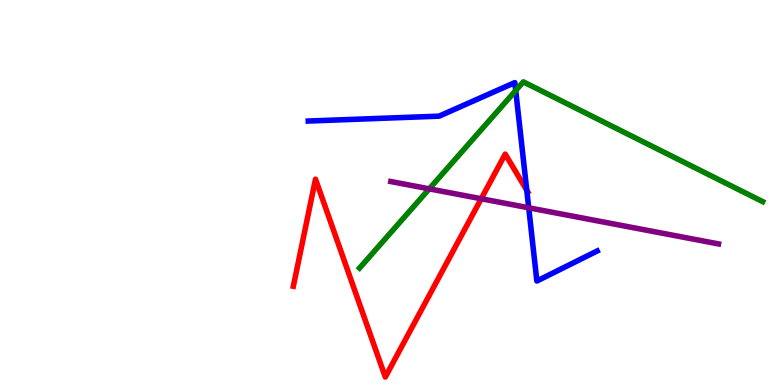[{'lines': ['blue', 'red'], 'intersections': [{'x': 6.8, 'y': 5.06}]}, {'lines': ['green', 'red'], 'intersections': []}, {'lines': ['purple', 'red'], 'intersections': [{'x': 6.21, 'y': 4.84}]}, {'lines': ['blue', 'green'], 'intersections': [{'x': 6.65, 'y': 7.65}]}, {'lines': ['blue', 'purple'], 'intersections': [{'x': 6.82, 'y': 4.6}]}, {'lines': ['green', 'purple'], 'intersections': [{'x': 5.54, 'y': 5.09}]}]